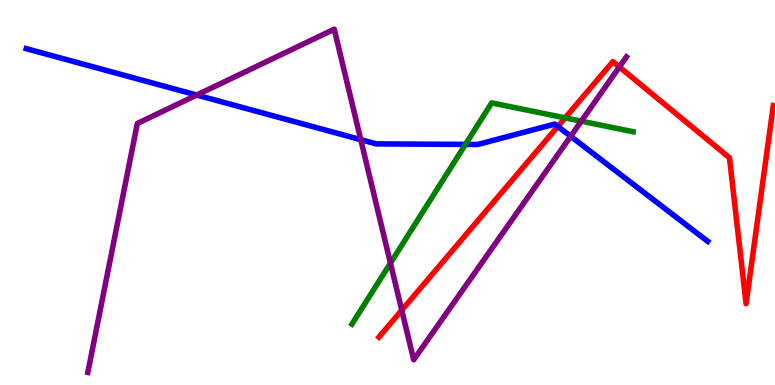[{'lines': ['blue', 'red'], 'intersections': [{'x': 7.2, 'y': 6.72}]}, {'lines': ['green', 'red'], 'intersections': [{'x': 7.29, 'y': 6.94}]}, {'lines': ['purple', 'red'], 'intersections': [{'x': 5.18, 'y': 1.94}, {'x': 7.99, 'y': 8.26}]}, {'lines': ['blue', 'green'], 'intersections': [{'x': 6.01, 'y': 6.25}]}, {'lines': ['blue', 'purple'], 'intersections': [{'x': 2.54, 'y': 7.53}, {'x': 4.66, 'y': 6.37}, {'x': 7.36, 'y': 6.46}]}, {'lines': ['green', 'purple'], 'intersections': [{'x': 5.04, 'y': 3.17}, {'x': 7.5, 'y': 6.85}]}]